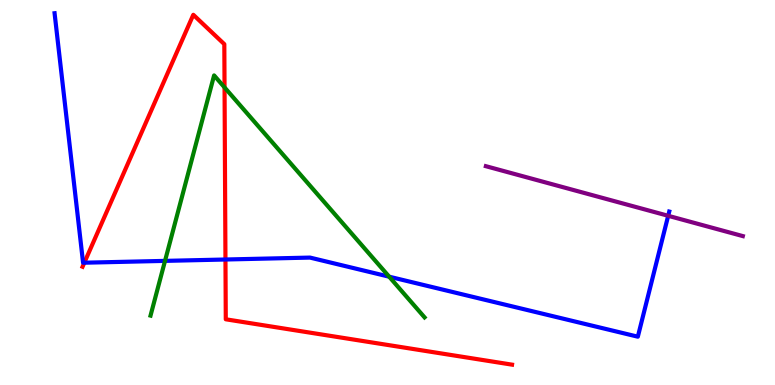[{'lines': ['blue', 'red'], 'intersections': [{'x': 1.09, 'y': 3.18}, {'x': 2.91, 'y': 3.26}]}, {'lines': ['green', 'red'], 'intersections': [{'x': 2.9, 'y': 7.73}]}, {'lines': ['purple', 'red'], 'intersections': []}, {'lines': ['blue', 'green'], 'intersections': [{'x': 2.13, 'y': 3.22}, {'x': 5.02, 'y': 2.81}]}, {'lines': ['blue', 'purple'], 'intersections': [{'x': 8.62, 'y': 4.4}]}, {'lines': ['green', 'purple'], 'intersections': []}]